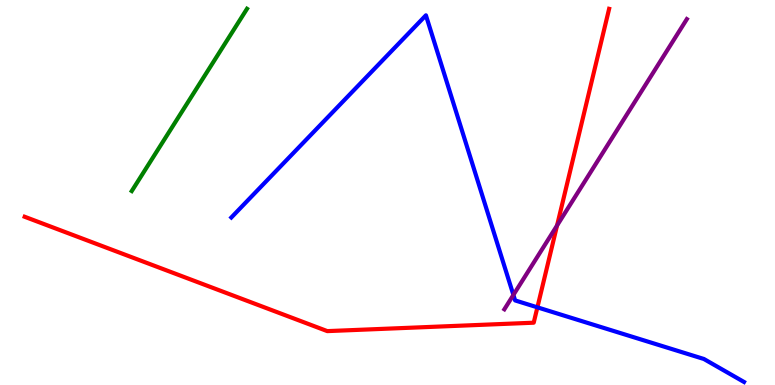[{'lines': ['blue', 'red'], 'intersections': [{'x': 6.93, 'y': 2.02}]}, {'lines': ['green', 'red'], 'intersections': []}, {'lines': ['purple', 'red'], 'intersections': [{'x': 7.19, 'y': 4.14}]}, {'lines': ['blue', 'green'], 'intersections': []}, {'lines': ['blue', 'purple'], 'intersections': [{'x': 6.62, 'y': 2.34}]}, {'lines': ['green', 'purple'], 'intersections': []}]